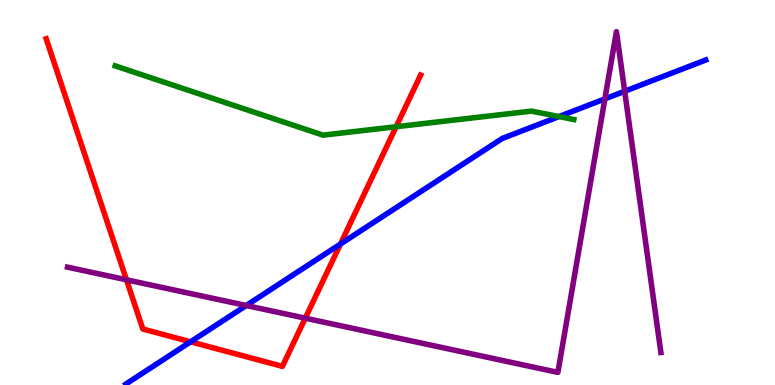[{'lines': ['blue', 'red'], 'intersections': [{'x': 2.46, 'y': 1.12}, {'x': 4.39, 'y': 3.66}]}, {'lines': ['green', 'red'], 'intersections': [{'x': 5.11, 'y': 6.71}]}, {'lines': ['purple', 'red'], 'intersections': [{'x': 1.63, 'y': 2.73}, {'x': 3.94, 'y': 1.74}]}, {'lines': ['blue', 'green'], 'intersections': [{'x': 7.21, 'y': 6.97}]}, {'lines': ['blue', 'purple'], 'intersections': [{'x': 3.18, 'y': 2.06}, {'x': 7.8, 'y': 7.43}, {'x': 8.06, 'y': 7.63}]}, {'lines': ['green', 'purple'], 'intersections': []}]